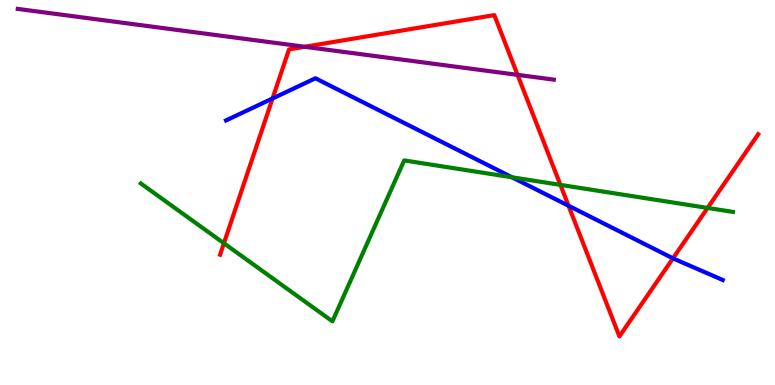[{'lines': ['blue', 'red'], 'intersections': [{'x': 3.52, 'y': 7.44}, {'x': 7.34, 'y': 4.66}, {'x': 8.68, 'y': 3.29}]}, {'lines': ['green', 'red'], 'intersections': [{'x': 2.89, 'y': 3.68}, {'x': 7.23, 'y': 5.2}, {'x': 9.13, 'y': 4.6}]}, {'lines': ['purple', 'red'], 'intersections': [{'x': 3.93, 'y': 8.79}, {'x': 6.68, 'y': 8.06}]}, {'lines': ['blue', 'green'], 'intersections': [{'x': 6.61, 'y': 5.39}]}, {'lines': ['blue', 'purple'], 'intersections': []}, {'lines': ['green', 'purple'], 'intersections': []}]